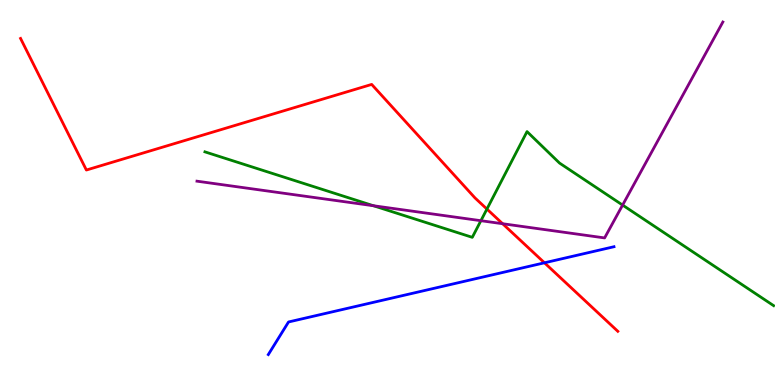[{'lines': ['blue', 'red'], 'intersections': [{'x': 7.03, 'y': 3.17}]}, {'lines': ['green', 'red'], 'intersections': [{'x': 6.28, 'y': 4.57}]}, {'lines': ['purple', 'red'], 'intersections': [{'x': 6.49, 'y': 4.19}]}, {'lines': ['blue', 'green'], 'intersections': []}, {'lines': ['blue', 'purple'], 'intersections': []}, {'lines': ['green', 'purple'], 'intersections': [{'x': 4.82, 'y': 4.66}, {'x': 6.21, 'y': 4.27}, {'x': 8.03, 'y': 4.67}]}]